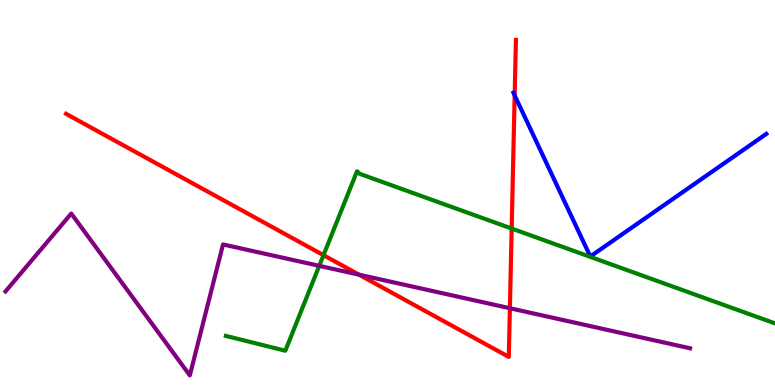[{'lines': ['blue', 'red'], 'intersections': [{'x': 6.64, 'y': 7.52}]}, {'lines': ['green', 'red'], 'intersections': [{'x': 4.17, 'y': 3.37}, {'x': 6.6, 'y': 4.06}]}, {'lines': ['purple', 'red'], 'intersections': [{'x': 4.63, 'y': 2.87}, {'x': 6.58, 'y': 1.99}]}, {'lines': ['blue', 'green'], 'intersections': []}, {'lines': ['blue', 'purple'], 'intersections': []}, {'lines': ['green', 'purple'], 'intersections': [{'x': 4.12, 'y': 3.1}]}]